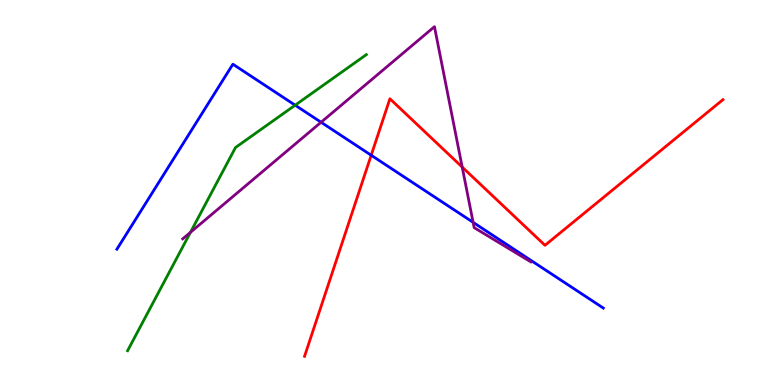[{'lines': ['blue', 'red'], 'intersections': [{'x': 4.79, 'y': 5.97}]}, {'lines': ['green', 'red'], 'intersections': []}, {'lines': ['purple', 'red'], 'intersections': [{'x': 5.96, 'y': 5.66}]}, {'lines': ['blue', 'green'], 'intersections': [{'x': 3.81, 'y': 7.27}]}, {'lines': ['blue', 'purple'], 'intersections': [{'x': 4.14, 'y': 6.82}, {'x': 6.1, 'y': 4.22}]}, {'lines': ['green', 'purple'], 'intersections': [{'x': 2.46, 'y': 3.96}]}]